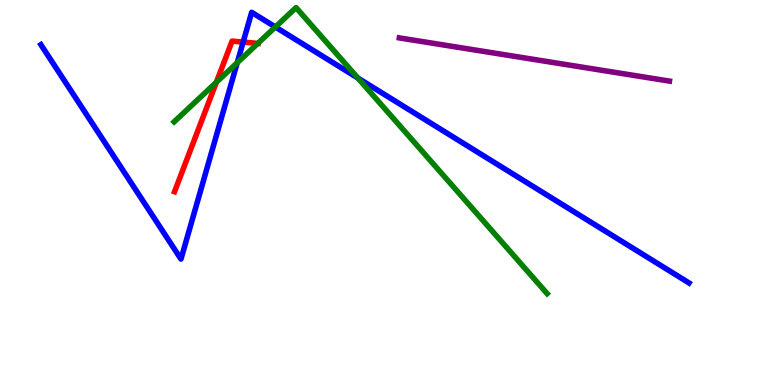[{'lines': ['blue', 'red'], 'intersections': [{'x': 3.14, 'y': 8.91}]}, {'lines': ['green', 'red'], 'intersections': [{'x': 2.79, 'y': 7.86}, {'x': 3.33, 'y': 8.87}]}, {'lines': ['purple', 'red'], 'intersections': []}, {'lines': ['blue', 'green'], 'intersections': [{'x': 3.06, 'y': 8.37}, {'x': 3.55, 'y': 9.3}, {'x': 4.62, 'y': 7.97}]}, {'lines': ['blue', 'purple'], 'intersections': []}, {'lines': ['green', 'purple'], 'intersections': []}]